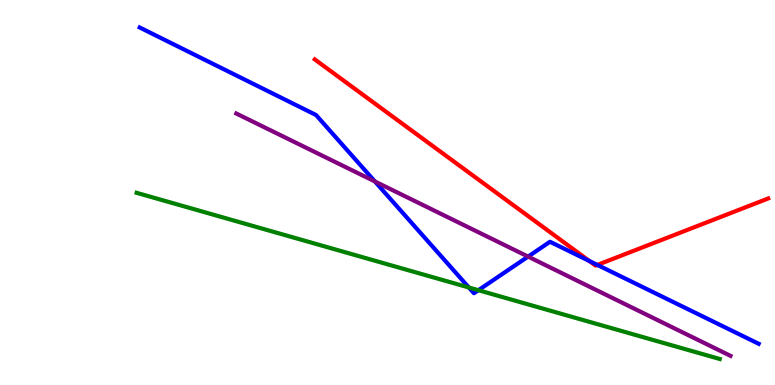[{'lines': ['blue', 'red'], 'intersections': [{'x': 7.6, 'y': 3.22}, {'x': 7.71, 'y': 3.12}]}, {'lines': ['green', 'red'], 'intersections': []}, {'lines': ['purple', 'red'], 'intersections': []}, {'lines': ['blue', 'green'], 'intersections': [{'x': 6.05, 'y': 2.53}, {'x': 6.17, 'y': 2.46}]}, {'lines': ['blue', 'purple'], 'intersections': [{'x': 4.84, 'y': 5.29}, {'x': 6.81, 'y': 3.34}]}, {'lines': ['green', 'purple'], 'intersections': []}]